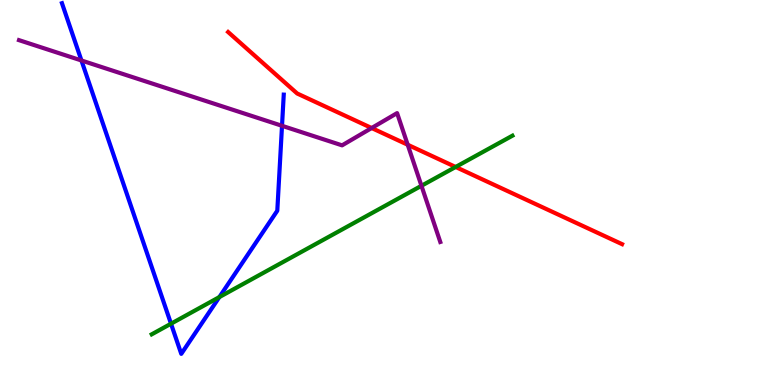[{'lines': ['blue', 'red'], 'intersections': []}, {'lines': ['green', 'red'], 'intersections': [{'x': 5.88, 'y': 5.66}]}, {'lines': ['purple', 'red'], 'intersections': [{'x': 4.8, 'y': 6.67}, {'x': 5.26, 'y': 6.24}]}, {'lines': ['blue', 'green'], 'intersections': [{'x': 2.21, 'y': 1.59}, {'x': 2.83, 'y': 2.28}]}, {'lines': ['blue', 'purple'], 'intersections': [{'x': 1.05, 'y': 8.43}, {'x': 3.64, 'y': 6.73}]}, {'lines': ['green', 'purple'], 'intersections': [{'x': 5.44, 'y': 5.17}]}]